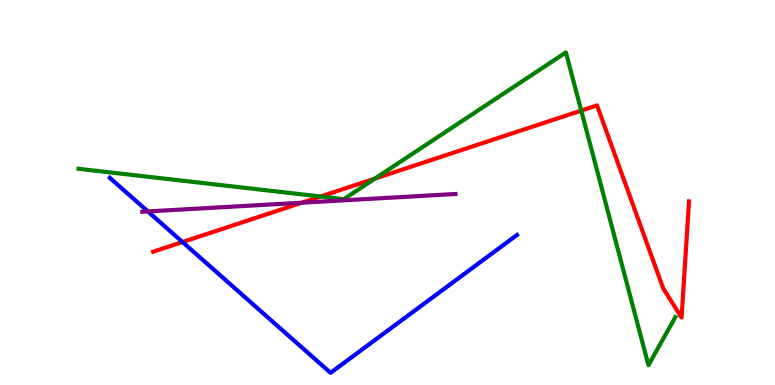[{'lines': ['blue', 'red'], 'intersections': [{'x': 2.35, 'y': 3.71}]}, {'lines': ['green', 'red'], 'intersections': [{'x': 4.14, 'y': 4.9}, {'x': 4.84, 'y': 5.36}, {'x': 7.5, 'y': 7.13}]}, {'lines': ['purple', 'red'], 'intersections': [{'x': 3.89, 'y': 4.73}]}, {'lines': ['blue', 'green'], 'intersections': []}, {'lines': ['blue', 'purple'], 'intersections': [{'x': 1.91, 'y': 4.51}]}, {'lines': ['green', 'purple'], 'intersections': []}]